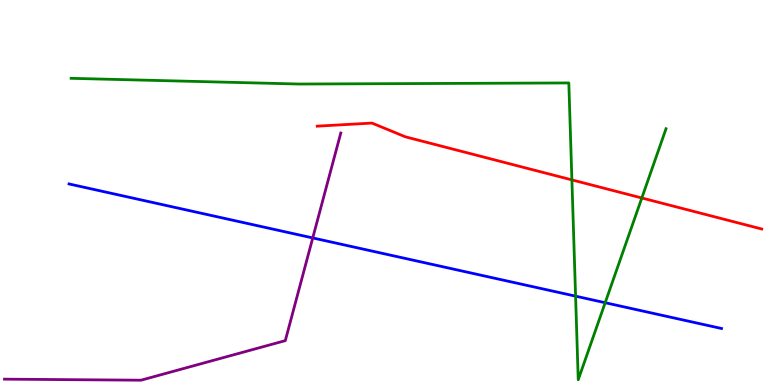[{'lines': ['blue', 'red'], 'intersections': []}, {'lines': ['green', 'red'], 'intersections': [{'x': 7.38, 'y': 5.33}, {'x': 8.28, 'y': 4.86}]}, {'lines': ['purple', 'red'], 'intersections': []}, {'lines': ['blue', 'green'], 'intersections': [{'x': 7.43, 'y': 2.31}, {'x': 7.81, 'y': 2.14}]}, {'lines': ['blue', 'purple'], 'intersections': [{'x': 4.04, 'y': 3.82}]}, {'lines': ['green', 'purple'], 'intersections': []}]